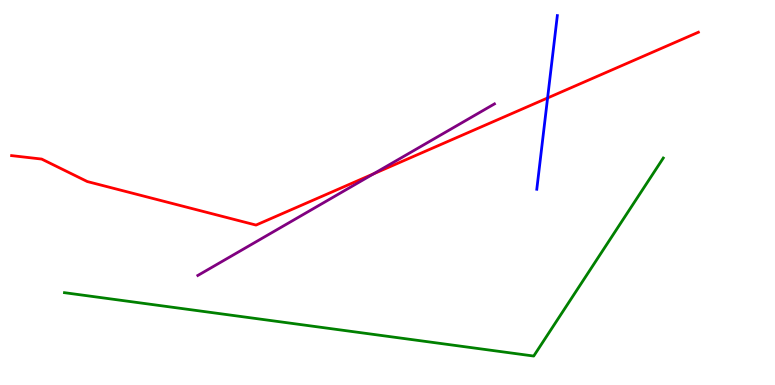[{'lines': ['blue', 'red'], 'intersections': [{'x': 7.07, 'y': 7.46}]}, {'lines': ['green', 'red'], 'intersections': []}, {'lines': ['purple', 'red'], 'intersections': [{'x': 4.82, 'y': 5.49}]}, {'lines': ['blue', 'green'], 'intersections': []}, {'lines': ['blue', 'purple'], 'intersections': []}, {'lines': ['green', 'purple'], 'intersections': []}]